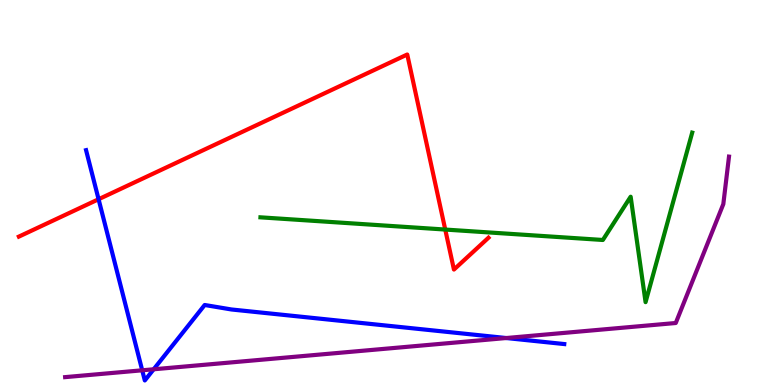[{'lines': ['blue', 'red'], 'intersections': [{'x': 1.27, 'y': 4.83}]}, {'lines': ['green', 'red'], 'intersections': [{'x': 5.75, 'y': 4.04}]}, {'lines': ['purple', 'red'], 'intersections': []}, {'lines': ['blue', 'green'], 'intersections': []}, {'lines': ['blue', 'purple'], 'intersections': [{'x': 1.84, 'y': 0.382}, {'x': 1.98, 'y': 0.408}, {'x': 6.53, 'y': 1.22}]}, {'lines': ['green', 'purple'], 'intersections': []}]